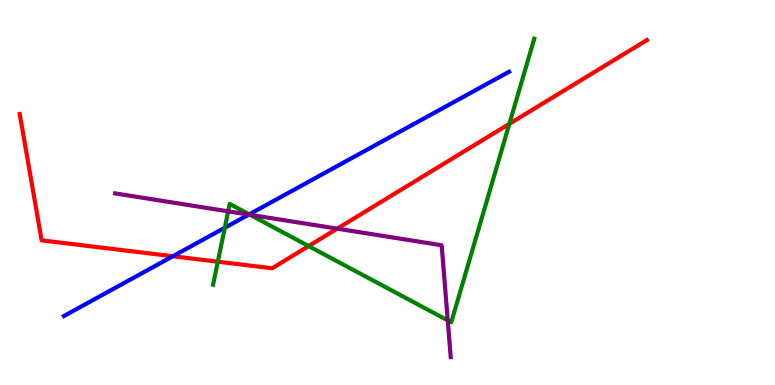[{'lines': ['blue', 'red'], 'intersections': [{'x': 2.23, 'y': 3.34}]}, {'lines': ['green', 'red'], 'intersections': [{'x': 2.81, 'y': 3.2}, {'x': 3.98, 'y': 3.61}, {'x': 6.57, 'y': 6.78}]}, {'lines': ['purple', 'red'], 'intersections': [{'x': 4.35, 'y': 4.06}]}, {'lines': ['blue', 'green'], 'intersections': [{'x': 2.9, 'y': 4.08}, {'x': 3.22, 'y': 4.43}]}, {'lines': ['blue', 'purple'], 'intersections': [{'x': 3.21, 'y': 4.43}]}, {'lines': ['green', 'purple'], 'intersections': [{'x': 2.94, 'y': 4.51}, {'x': 3.23, 'y': 4.42}, {'x': 5.78, 'y': 1.68}]}]